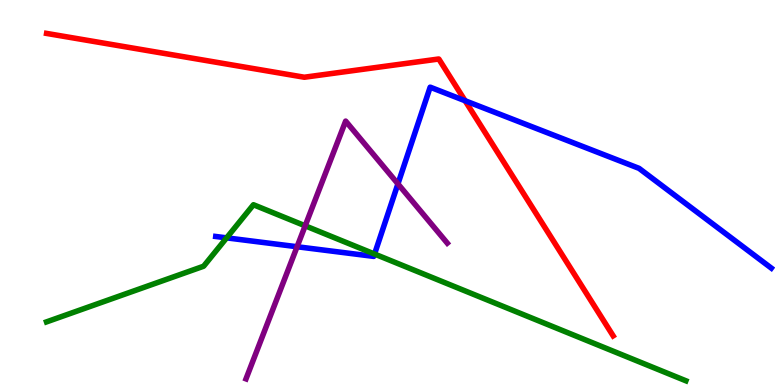[{'lines': ['blue', 'red'], 'intersections': [{'x': 6.0, 'y': 7.38}]}, {'lines': ['green', 'red'], 'intersections': []}, {'lines': ['purple', 'red'], 'intersections': []}, {'lines': ['blue', 'green'], 'intersections': [{'x': 2.92, 'y': 3.82}, {'x': 4.83, 'y': 3.4}]}, {'lines': ['blue', 'purple'], 'intersections': [{'x': 3.83, 'y': 3.59}, {'x': 5.13, 'y': 5.22}]}, {'lines': ['green', 'purple'], 'intersections': [{'x': 3.94, 'y': 4.14}]}]